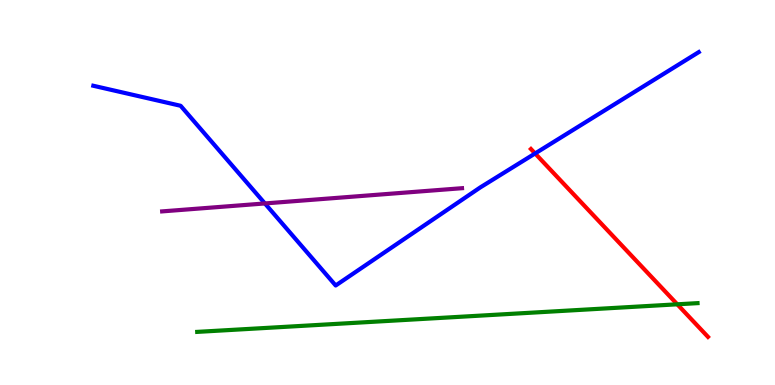[{'lines': ['blue', 'red'], 'intersections': [{'x': 6.9, 'y': 6.01}]}, {'lines': ['green', 'red'], 'intersections': [{'x': 8.74, 'y': 2.1}]}, {'lines': ['purple', 'red'], 'intersections': []}, {'lines': ['blue', 'green'], 'intersections': []}, {'lines': ['blue', 'purple'], 'intersections': [{'x': 3.42, 'y': 4.72}]}, {'lines': ['green', 'purple'], 'intersections': []}]